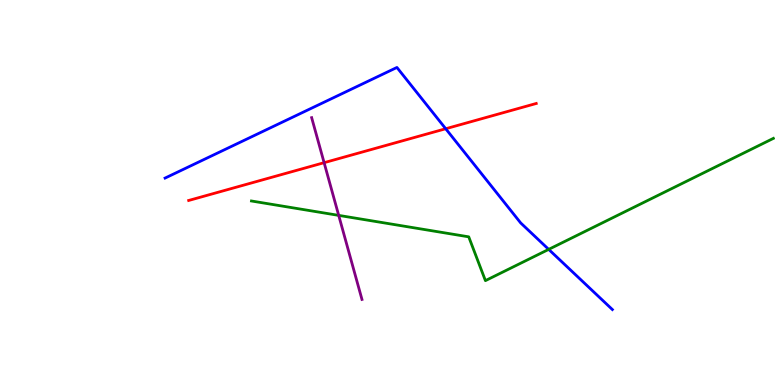[{'lines': ['blue', 'red'], 'intersections': [{'x': 5.75, 'y': 6.66}]}, {'lines': ['green', 'red'], 'intersections': []}, {'lines': ['purple', 'red'], 'intersections': [{'x': 4.18, 'y': 5.77}]}, {'lines': ['blue', 'green'], 'intersections': [{'x': 7.08, 'y': 3.52}]}, {'lines': ['blue', 'purple'], 'intersections': []}, {'lines': ['green', 'purple'], 'intersections': [{'x': 4.37, 'y': 4.41}]}]